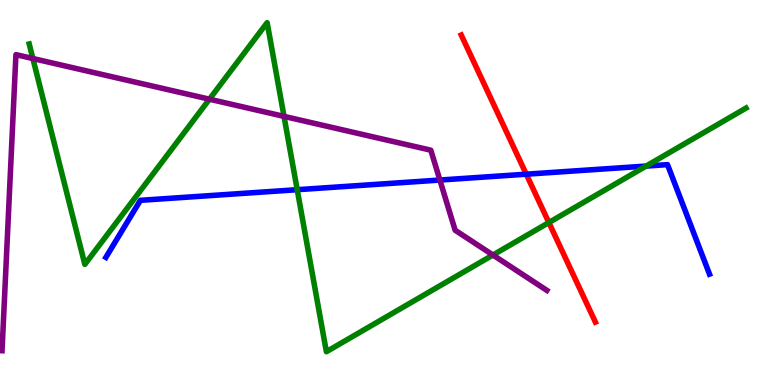[{'lines': ['blue', 'red'], 'intersections': [{'x': 6.79, 'y': 5.48}]}, {'lines': ['green', 'red'], 'intersections': [{'x': 7.08, 'y': 4.22}]}, {'lines': ['purple', 'red'], 'intersections': []}, {'lines': ['blue', 'green'], 'intersections': [{'x': 3.84, 'y': 5.07}, {'x': 8.34, 'y': 5.69}]}, {'lines': ['blue', 'purple'], 'intersections': [{'x': 5.68, 'y': 5.32}]}, {'lines': ['green', 'purple'], 'intersections': [{'x': 0.424, 'y': 8.48}, {'x': 2.7, 'y': 7.42}, {'x': 3.66, 'y': 6.98}, {'x': 6.36, 'y': 3.38}]}]